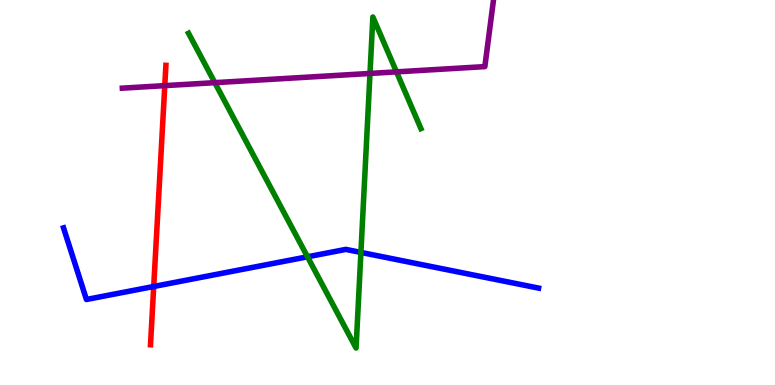[{'lines': ['blue', 'red'], 'intersections': [{'x': 1.98, 'y': 2.56}]}, {'lines': ['green', 'red'], 'intersections': []}, {'lines': ['purple', 'red'], 'intersections': [{'x': 2.13, 'y': 7.78}]}, {'lines': ['blue', 'green'], 'intersections': [{'x': 3.97, 'y': 3.33}, {'x': 4.66, 'y': 3.44}]}, {'lines': ['blue', 'purple'], 'intersections': []}, {'lines': ['green', 'purple'], 'intersections': [{'x': 2.77, 'y': 7.85}, {'x': 4.77, 'y': 8.09}, {'x': 5.12, 'y': 8.13}]}]